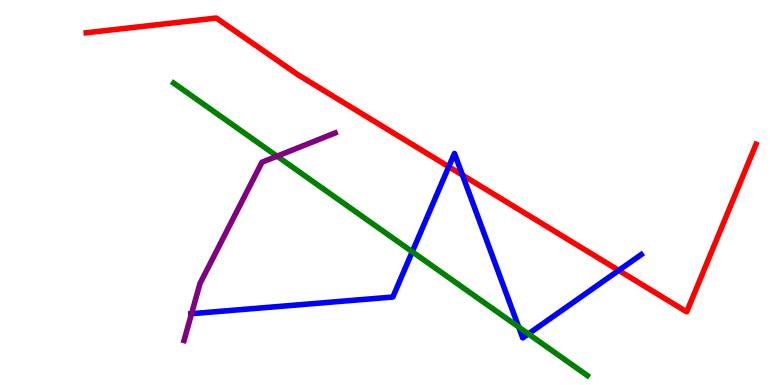[{'lines': ['blue', 'red'], 'intersections': [{'x': 5.79, 'y': 5.67}, {'x': 5.97, 'y': 5.45}, {'x': 7.98, 'y': 2.98}]}, {'lines': ['green', 'red'], 'intersections': []}, {'lines': ['purple', 'red'], 'intersections': []}, {'lines': ['blue', 'green'], 'intersections': [{'x': 5.32, 'y': 3.46}, {'x': 6.69, 'y': 1.51}, {'x': 6.82, 'y': 1.33}]}, {'lines': ['blue', 'purple'], 'intersections': [{'x': 2.47, 'y': 1.85}]}, {'lines': ['green', 'purple'], 'intersections': [{'x': 3.57, 'y': 5.94}]}]